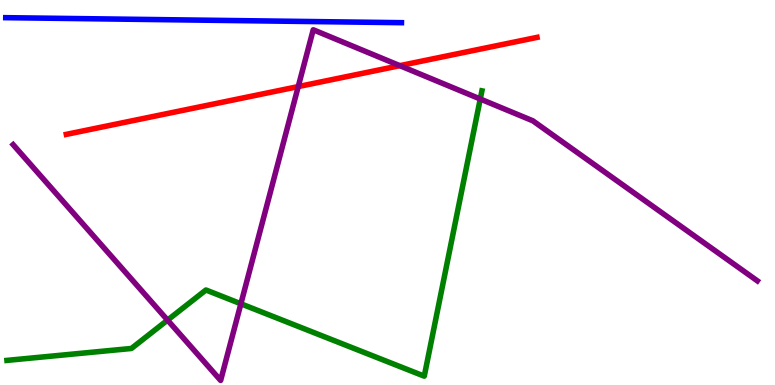[{'lines': ['blue', 'red'], 'intersections': []}, {'lines': ['green', 'red'], 'intersections': []}, {'lines': ['purple', 'red'], 'intersections': [{'x': 3.85, 'y': 7.75}, {'x': 5.16, 'y': 8.29}]}, {'lines': ['blue', 'green'], 'intersections': []}, {'lines': ['blue', 'purple'], 'intersections': []}, {'lines': ['green', 'purple'], 'intersections': [{'x': 2.16, 'y': 1.69}, {'x': 3.11, 'y': 2.11}, {'x': 6.2, 'y': 7.43}]}]